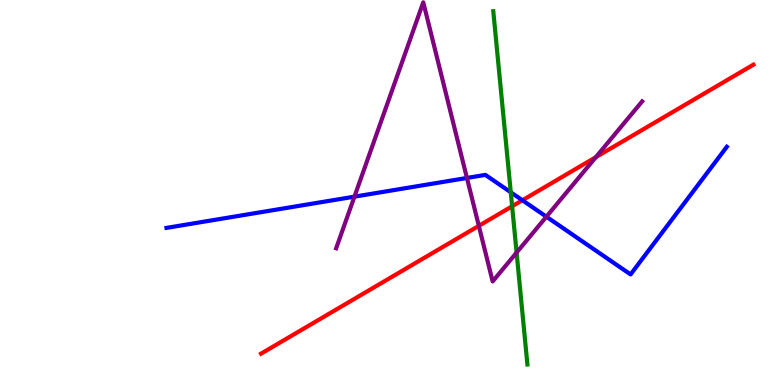[{'lines': ['blue', 'red'], 'intersections': [{'x': 6.74, 'y': 4.8}]}, {'lines': ['green', 'red'], 'intersections': [{'x': 6.61, 'y': 4.64}]}, {'lines': ['purple', 'red'], 'intersections': [{'x': 6.18, 'y': 4.13}, {'x': 7.69, 'y': 5.92}]}, {'lines': ['blue', 'green'], 'intersections': [{'x': 6.59, 'y': 5.01}]}, {'lines': ['blue', 'purple'], 'intersections': [{'x': 4.57, 'y': 4.89}, {'x': 6.02, 'y': 5.38}, {'x': 7.05, 'y': 4.37}]}, {'lines': ['green', 'purple'], 'intersections': [{'x': 6.67, 'y': 3.44}]}]